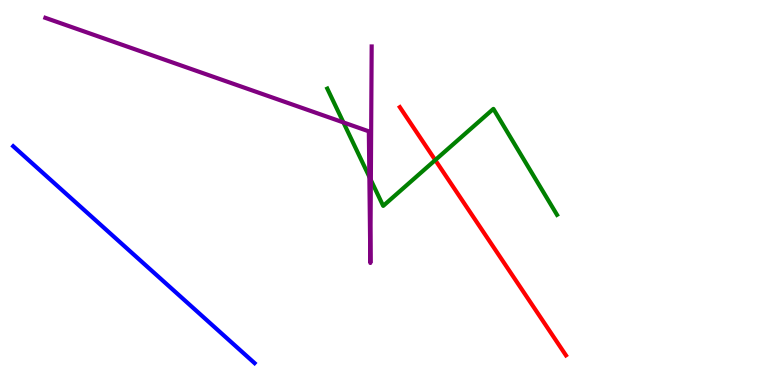[{'lines': ['blue', 'red'], 'intersections': []}, {'lines': ['green', 'red'], 'intersections': [{'x': 5.62, 'y': 5.84}]}, {'lines': ['purple', 'red'], 'intersections': []}, {'lines': ['blue', 'green'], 'intersections': []}, {'lines': ['blue', 'purple'], 'intersections': []}, {'lines': ['green', 'purple'], 'intersections': [{'x': 4.43, 'y': 6.82}, {'x': 4.77, 'y': 5.41}, {'x': 4.79, 'y': 5.32}]}]